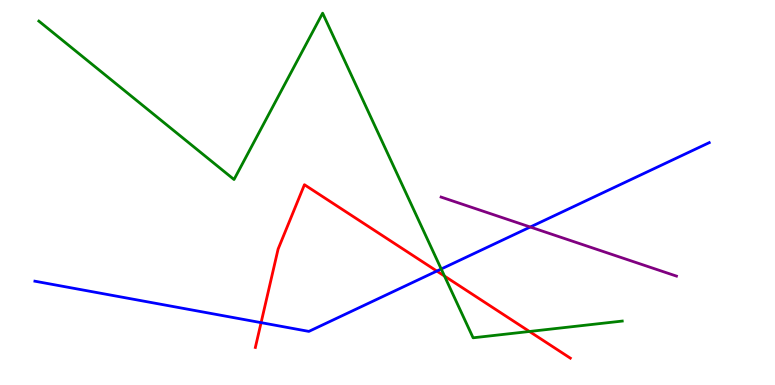[{'lines': ['blue', 'red'], 'intersections': [{'x': 3.37, 'y': 1.62}, {'x': 5.64, 'y': 2.96}]}, {'lines': ['green', 'red'], 'intersections': [{'x': 5.74, 'y': 2.83}, {'x': 6.83, 'y': 1.39}]}, {'lines': ['purple', 'red'], 'intersections': []}, {'lines': ['blue', 'green'], 'intersections': [{'x': 5.69, 'y': 3.01}]}, {'lines': ['blue', 'purple'], 'intersections': [{'x': 6.84, 'y': 4.1}]}, {'lines': ['green', 'purple'], 'intersections': []}]